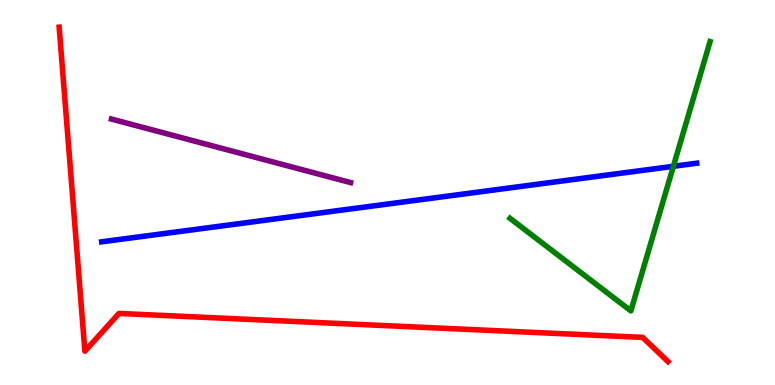[{'lines': ['blue', 'red'], 'intersections': []}, {'lines': ['green', 'red'], 'intersections': []}, {'lines': ['purple', 'red'], 'intersections': []}, {'lines': ['blue', 'green'], 'intersections': [{'x': 8.69, 'y': 5.68}]}, {'lines': ['blue', 'purple'], 'intersections': []}, {'lines': ['green', 'purple'], 'intersections': []}]